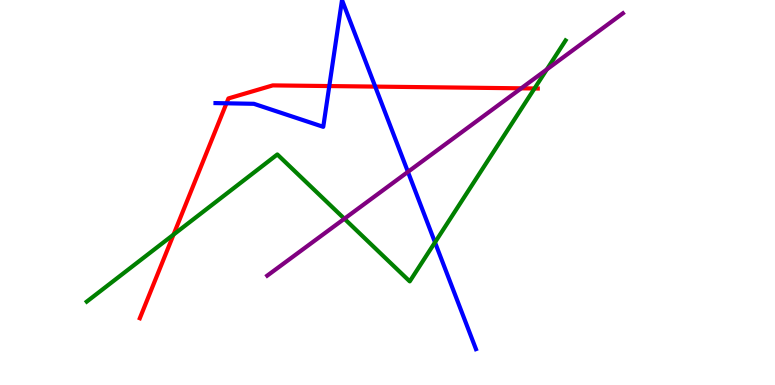[{'lines': ['blue', 'red'], 'intersections': [{'x': 2.92, 'y': 7.32}, {'x': 4.25, 'y': 7.76}, {'x': 4.84, 'y': 7.75}]}, {'lines': ['green', 'red'], 'intersections': [{'x': 2.24, 'y': 3.91}, {'x': 6.9, 'y': 7.7}]}, {'lines': ['purple', 'red'], 'intersections': [{'x': 6.73, 'y': 7.71}]}, {'lines': ['blue', 'green'], 'intersections': [{'x': 5.61, 'y': 3.71}]}, {'lines': ['blue', 'purple'], 'intersections': [{'x': 5.26, 'y': 5.54}]}, {'lines': ['green', 'purple'], 'intersections': [{'x': 4.44, 'y': 4.32}, {'x': 7.06, 'y': 8.2}]}]